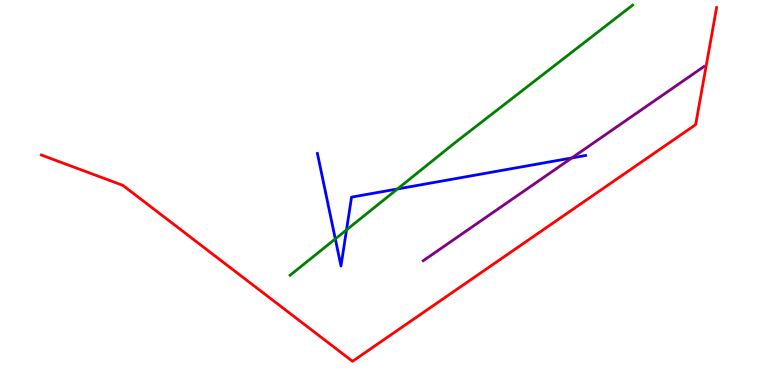[{'lines': ['blue', 'red'], 'intersections': []}, {'lines': ['green', 'red'], 'intersections': []}, {'lines': ['purple', 'red'], 'intersections': []}, {'lines': ['blue', 'green'], 'intersections': [{'x': 4.33, 'y': 3.79}, {'x': 4.47, 'y': 4.03}, {'x': 5.13, 'y': 5.09}]}, {'lines': ['blue', 'purple'], 'intersections': [{'x': 7.38, 'y': 5.9}]}, {'lines': ['green', 'purple'], 'intersections': []}]